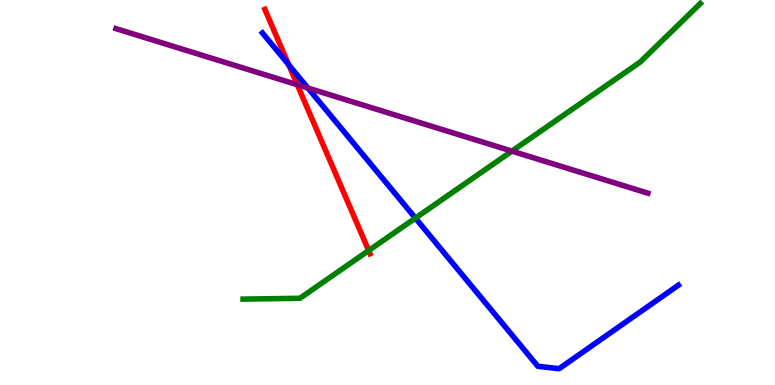[{'lines': ['blue', 'red'], 'intersections': [{'x': 3.73, 'y': 8.32}]}, {'lines': ['green', 'red'], 'intersections': [{'x': 4.76, 'y': 3.49}]}, {'lines': ['purple', 'red'], 'intersections': [{'x': 3.84, 'y': 7.8}]}, {'lines': ['blue', 'green'], 'intersections': [{'x': 5.36, 'y': 4.34}]}, {'lines': ['blue', 'purple'], 'intersections': [{'x': 3.97, 'y': 7.71}]}, {'lines': ['green', 'purple'], 'intersections': [{'x': 6.61, 'y': 6.07}]}]